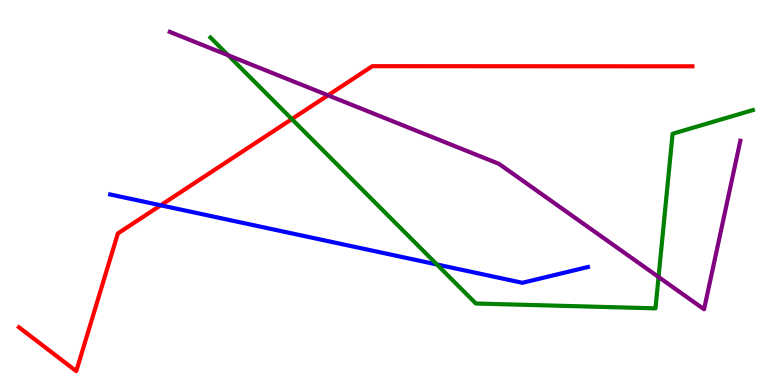[{'lines': ['blue', 'red'], 'intersections': [{'x': 2.07, 'y': 4.67}]}, {'lines': ['green', 'red'], 'intersections': [{'x': 3.77, 'y': 6.91}]}, {'lines': ['purple', 'red'], 'intersections': [{'x': 4.23, 'y': 7.52}]}, {'lines': ['blue', 'green'], 'intersections': [{'x': 5.64, 'y': 3.13}]}, {'lines': ['blue', 'purple'], 'intersections': []}, {'lines': ['green', 'purple'], 'intersections': [{'x': 2.94, 'y': 8.56}, {'x': 8.5, 'y': 2.81}]}]